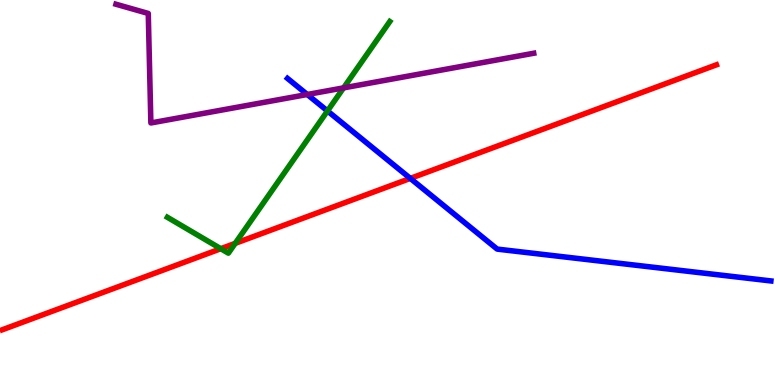[{'lines': ['blue', 'red'], 'intersections': [{'x': 5.29, 'y': 5.37}]}, {'lines': ['green', 'red'], 'intersections': [{'x': 2.85, 'y': 3.54}, {'x': 3.03, 'y': 3.68}]}, {'lines': ['purple', 'red'], 'intersections': []}, {'lines': ['blue', 'green'], 'intersections': [{'x': 4.23, 'y': 7.12}]}, {'lines': ['blue', 'purple'], 'intersections': [{'x': 3.96, 'y': 7.55}]}, {'lines': ['green', 'purple'], 'intersections': [{'x': 4.43, 'y': 7.72}]}]